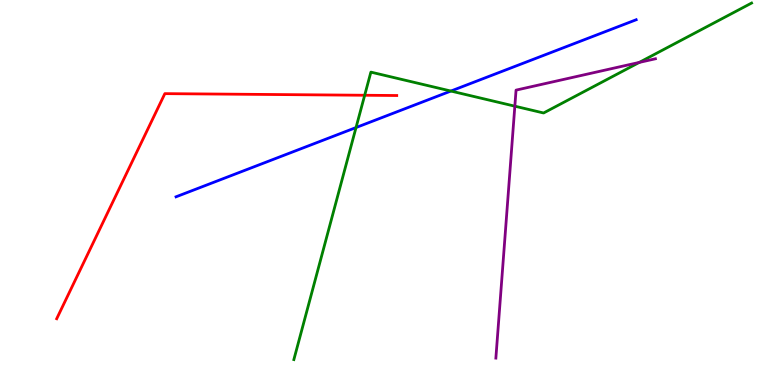[{'lines': ['blue', 'red'], 'intersections': []}, {'lines': ['green', 'red'], 'intersections': [{'x': 4.71, 'y': 7.53}]}, {'lines': ['purple', 'red'], 'intersections': []}, {'lines': ['blue', 'green'], 'intersections': [{'x': 4.59, 'y': 6.69}, {'x': 5.82, 'y': 7.64}]}, {'lines': ['blue', 'purple'], 'intersections': []}, {'lines': ['green', 'purple'], 'intersections': [{'x': 6.64, 'y': 7.24}, {'x': 8.25, 'y': 8.38}]}]